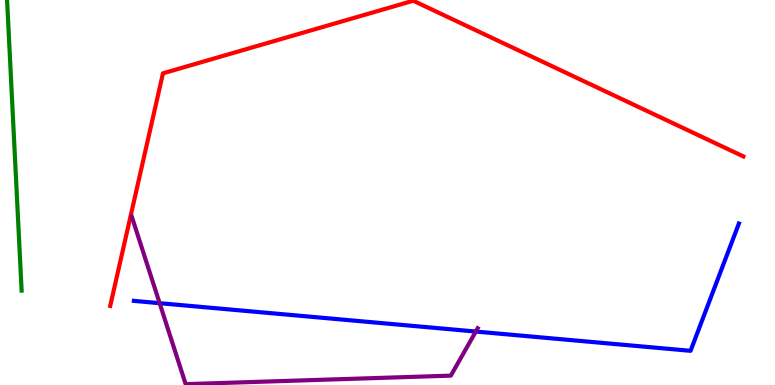[{'lines': ['blue', 'red'], 'intersections': []}, {'lines': ['green', 'red'], 'intersections': []}, {'lines': ['purple', 'red'], 'intersections': []}, {'lines': ['blue', 'green'], 'intersections': []}, {'lines': ['blue', 'purple'], 'intersections': [{'x': 2.06, 'y': 2.13}, {'x': 6.14, 'y': 1.39}]}, {'lines': ['green', 'purple'], 'intersections': []}]